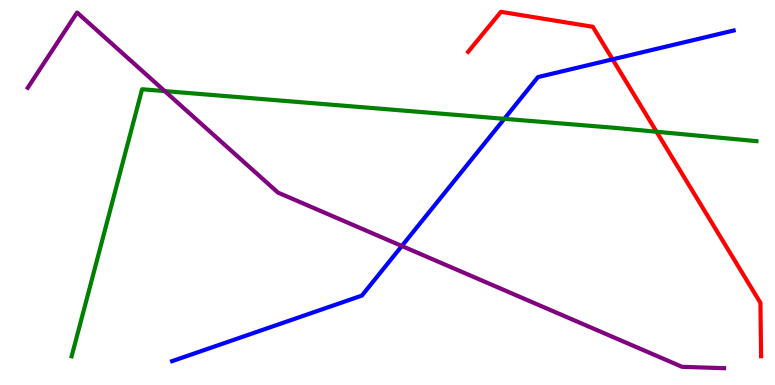[{'lines': ['blue', 'red'], 'intersections': [{'x': 7.9, 'y': 8.46}]}, {'lines': ['green', 'red'], 'intersections': [{'x': 8.47, 'y': 6.58}]}, {'lines': ['purple', 'red'], 'intersections': []}, {'lines': ['blue', 'green'], 'intersections': [{'x': 6.51, 'y': 6.91}]}, {'lines': ['blue', 'purple'], 'intersections': [{'x': 5.19, 'y': 3.61}]}, {'lines': ['green', 'purple'], 'intersections': [{'x': 2.13, 'y': 7.63}]}]